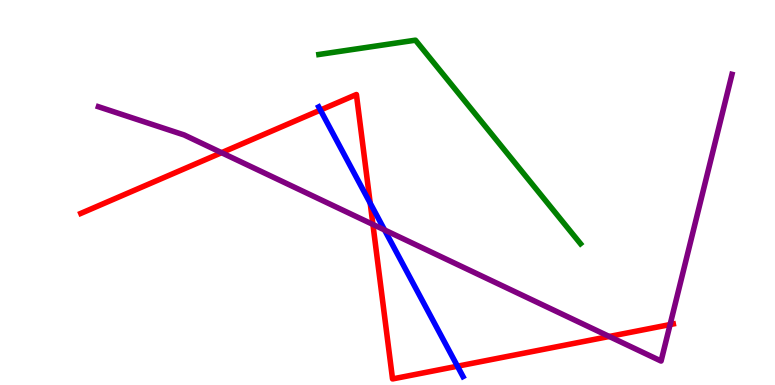[{'lines': ['blue', 'red'], 'intersections': [{'x': 4.13, 'y': 7.14}, {'x': 4.78, 'y': 4.72}, {'x': 5.9, 'y': 0.488}]}, {'lines': ['green', 'red'], 'intersections': []}, {'lines': ['purple', 'red'], 'intersections': [{'x': 2.86, 'y': 6.03}, {'x': 4.81, 'y': 4.17}, {'x': 7.86, 'y': 1.26}, {'x': 8.65, 'y': 1.57}]}, {'lines': ['blue', 'green'], 'intersections': []}, {'lines': ['blue', 'purple'], 'intersections': [{'x': 4.96, 'y': 4.03}]}, {'lines': ['green', 'purple'], 'intersections': []}]